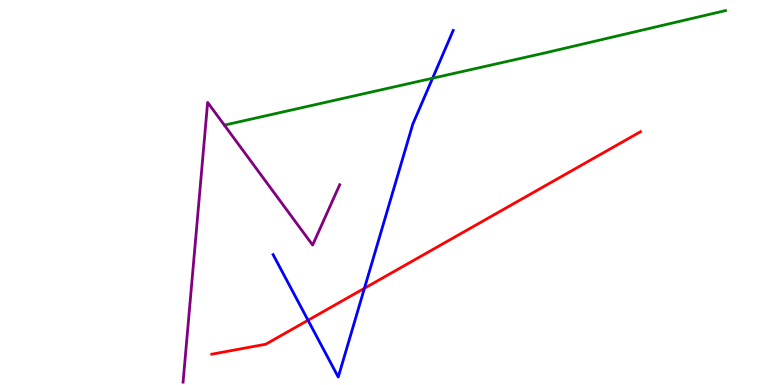[{'lines': ['blue', 'red'], 'intersections': [{'x': 3.97, 'y': 1.68}, {'x': 4.7, 'y': 2.51}]}, {'lines': ['green', 'red'], 'intersections': []}, {'lines': ['purple', 'red'], 'intersections': []}, {'lines': ['blue', 'green'], 'intersections': [{'x': 5.58, 'y': 7.97}]}, {'lines': ['blue', 'purple'], 'intersections': []}, {'lines': ['green', 'purple'], 'intersections': []}]